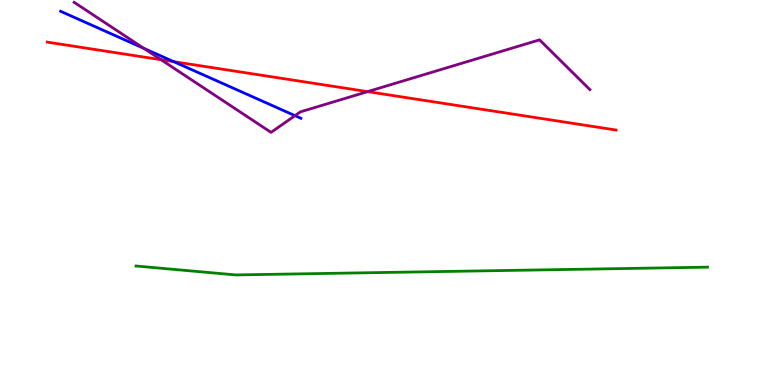[{'lines': ['blue', 'red'], 'intersections': [{'x': 2.24, 'y': 8.4}]}, {'lines': ['green', 'red'], 'intersections': []}, {'lines': ['purple', 'red'], 'intersections': [{'x': 2.08, 'y': 8.45}, {'x': 4.74, 'y': 7.62}]}, {'lines': ['blue', 'green'], 'intersections': []}, {'lines': ['blue', 'purple'], 'intersections': [{'x': 1.86, 'y': 8.74}, {'x': 3.81, 'y': 7.0}]}, {'lines': ['green', 'purple'], 'intersections': []}]